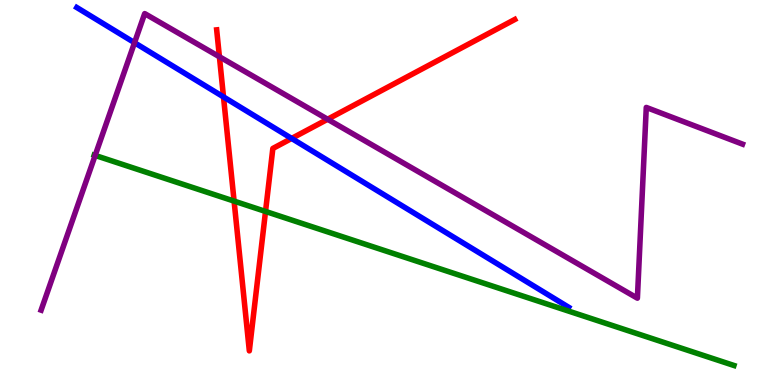[{'lines': ['blue', 'red'], 'intersections': [{'x': 2.88, 'y': 7.48}, {'x': 3.76, 'y': 6.4}]}, {'lines': ['green', 'red'], 'intersections': [{'x': 3.02, 'y': 4.78}, {'x': 3.43, 'y': 4.51}]}, {'lines': ['purple', 'red'], 'intersections': [{'x': 2.83, 'y': 8.53}, {'x': 4.23, 'y': 6.9}]}, {'lines': ['blue', 'green'], 'intersections': []}, {'lines': ['blue', 'purple'], 'intersections': [{'x': 1.74, 'y': 8.89}]}, {'lines': ['green', 'purple'], 'intersections': [{'x': 1.23, 'y': 5.96}]}]